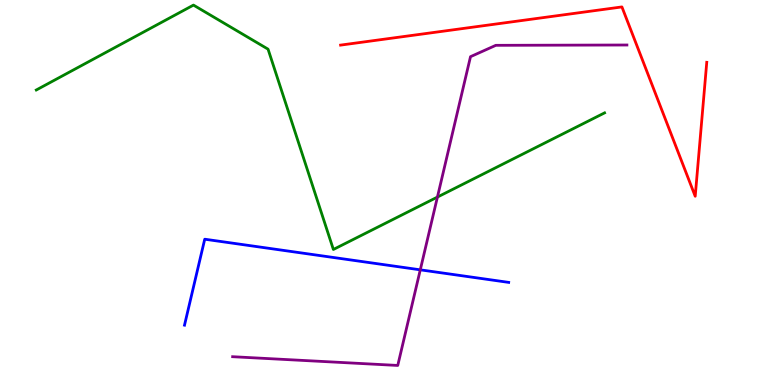[{'lines': ['blue', 'red'], 'intersections': []}, {'lines': ['green', 'red'], 'intersections': []}, {'lines': ['purple', 'red'], 'intersections': []}, {'lines': ['blue', 'green'], 'intersections': []}, {'lines': ['blue', 'purple'], 'intersections': [{'x': 5.42, 'y': 2.99}]}, {'lines': ['green', 'purple'], 'intersections': [{'x': 5.64, 'y': 4.88}]}]